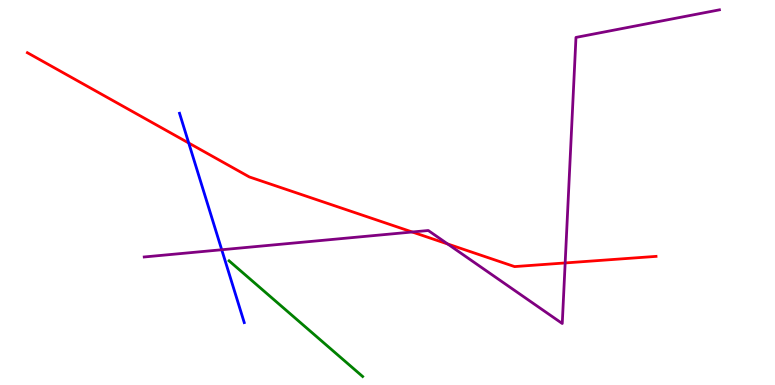[{'lines': ['blue', 'red'], 'intersections': [{'x': 2.44, 'y': 6.29}]}, {'lines': ['green', 'red'], 'intersections': []}, {'lines': ['purple', 'red'], 'intersections': [{'x': 5.32, 'y': 3.97}, {'x': 5.78, 'y': 3.66}, {'x': 7.29, 'y': 3.17}]}, {'lines': ['blue', 'green'], 'intersections': []}, {'lines': ['blue', 'purple'], 'intersections': [{'x': 2.86, 'y': 3.51}]}, {'lines': ['green', 'purple'], 'intersections': []}]